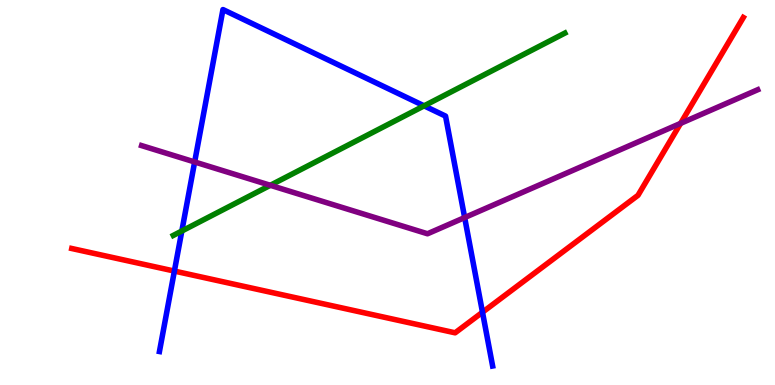[{'lines': ['blue', 'red'], 'intersections': [{'x': 2.25, 'y': 2.96}, {'x': 6.23, 'y': 1.89}]}, {'lines': ['green', 'red'], 'intersections': []}, {'lines': ['purple', 'red'], 'intersections': [{'x': 8.78, 'y': 6.8}]}, {'lines': ['blue', 'green'], 'intersections': [{'x': 2.35, 'y': 4.0}, {'x': 5.47, 'y': 7.25}]}, {'lines': ['blue', 'purple'], 'intersections': [{'x': 2.51, 'y': 5.79}, {'x': 6.0, 'y': 4.35}]}, {'lines': ['green', 'purple'], 'intersections': [{'x': 3.49, 'y': 5.19}]}]